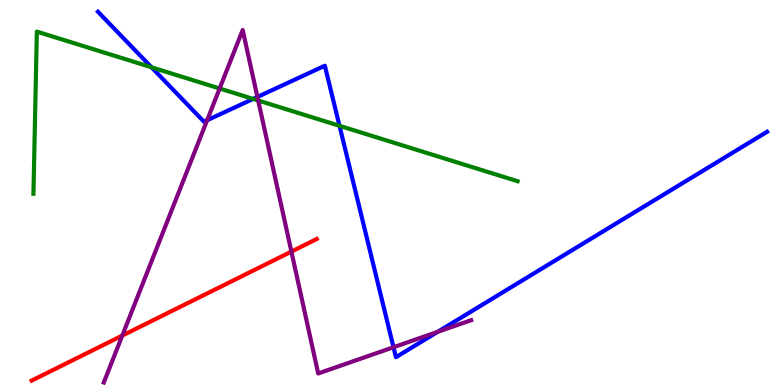[{'lines': ['blue', 'red'], 'intersections': []}, {'lines': ['green', 'red'], 'intersections': []}, {'lines': ['purple', 'red'], 'intersections': [{'x': 1.58, 'y': 1.28}, {'x': 3.76, 'y': 3.47}]}, {'lines': ['blue', 'green'], 'intersections': [{'x': 1.96, 'y': 8.25}, {'x': 3.27, 'y': 7.43}, {'x': 4.38, 'y': 6.73}]}, {'lines': ['blue', 'purple'], 'intersections': [{'x': 2.67, 'y': 6.88}, {'x': 3.32, 'y': 7.48}, {'x': 5.08, 'y': 0.981}, {'x': 5.65, 'y': 1.38}]}, {'lines': ['green', 'purple'], 'intersections': [{'x': 2.83, 'y': 7.7}, {'x': 3.33, 'y': 7.39}]}]